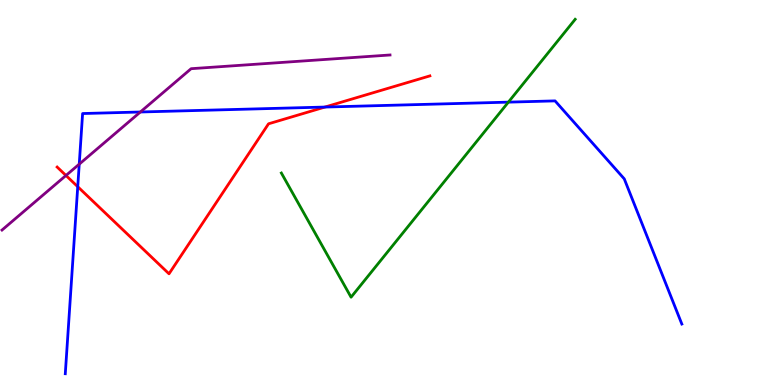[{'lines': ['blue', 'red'], 'intersections': [{'x': 1.0, 'y': 5.15}, {'x': 4.19, 'y': 7.22}]}, {'lines': ['green', 'red'], 'intersections': []}, {'lines': ['purple', 'red'], 'intersections': [{'x': 0.851, 'y': 5.44}]}, {'lines': ['blue', 'green'], 'intersections': [{'x': 6.56, 'y': 7.35}]}, {'lines': ['blue', 'purple'], 'intersections': [{'x': 1.02, 'y': 5.74}, {'x': 1.81, 'y': 7.09}]}, {'lines': ['green', 'purple'], 'intersections': []}]